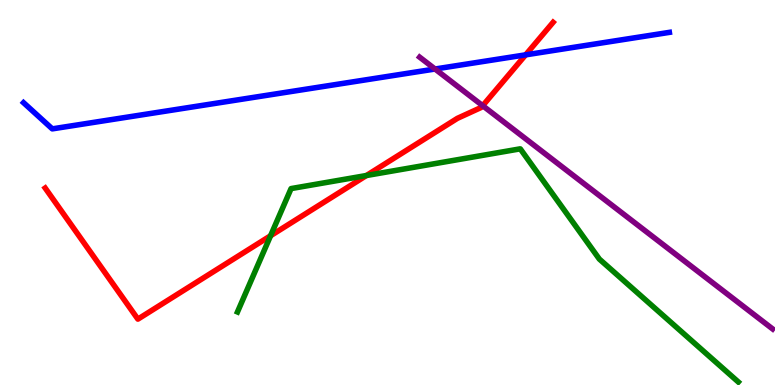[{'lines': ['blue', 'red'], 'intersections': [{'x': 6.78, 'y': 8.58}]}, {'lines': ['green', 'red'], 'intersections': [{'x': 3.49, 'y': 3.88}, {'x': 4.73, 'y': 5.44}]}, {'lines': ['purple', 'red'], 'intersections': [{'x': 6.23, 'y': 7.25}]}, {'lines': ['blue', 'green'], 'intersections': []}, {'lines': ['blue', 'purple'], 'intersections': [{'x': 5.61, 'y': 8.21}]}, {'lines': ['green', 'purple'], 'intersections': []}]